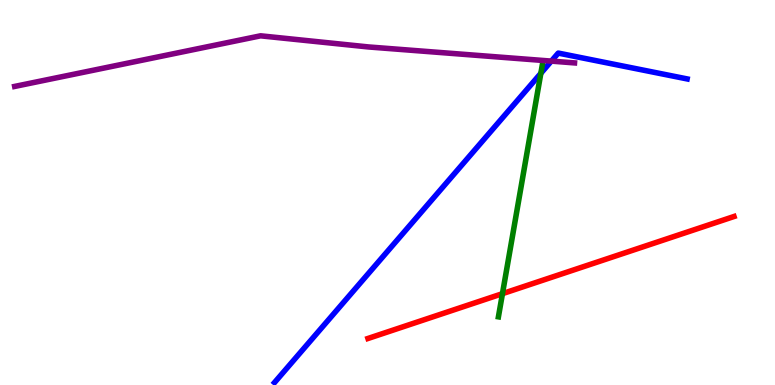[{'lines': ['blue', 'red'], 'intersections': []}, {'lines': ['green', 'red'], 'intersections': [{'x': 6.48, 'y': 2.37}]}, {'lines': ['purple', 'red'], 'intersections': []}, {'lines': ['blue', 'green'], 'intersections': [{'x': 6.98, 'y': 8.1}]}, {'lines': ['blue', 'purple'], 'intersections': [{'x': 7.11, 'y': 8.41}]}, {'lines': ['green', 'purple'], 'intersections': []}]